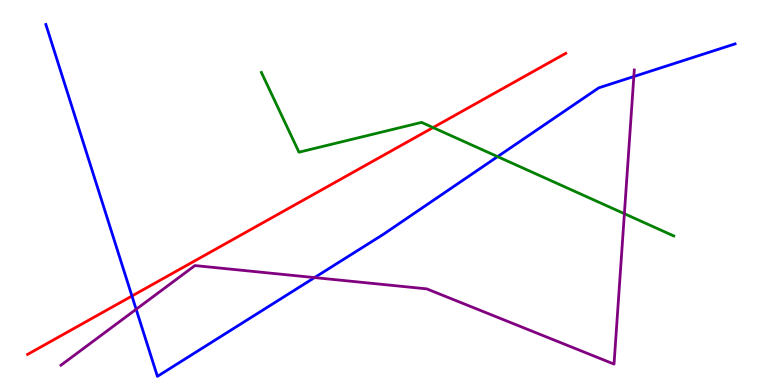[{'lines': ['blue', 'red'], 'intersections': [{'x': 1.7, 'y': 2.31}]}, {'lines': ['green', 'red'], 'intersections': [{'x': 5.59, 'y': 6.69}]}, {'lines': ['purple', 'red'], 'intersections': []}, {'lines': ['blue', 'green'], 'intersections': [{'x': 6.42, 'y': 5.93}]}, {'lines': ['blue', 'purple'], 'intersections': [{'x': 1.76, 'y': 1.97}, {'x': 4.06, 'y': 2.79}, {'x': 8.18, 'y': 8.01}]}, {'lines': ['green', 'purple'], 'intersections': [{'x': 8.06, 'y': 4.45}]}]